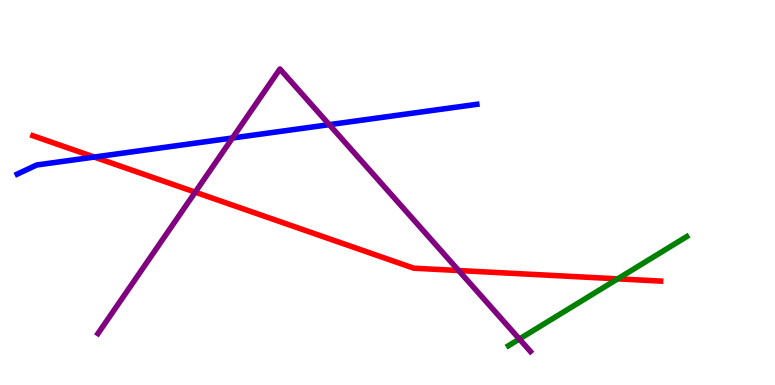[{'lines': ['blue', 'red'], 'intersections': [{'x': 1.22, 'y': 5.92}]}, {'lines': ['green', 'red'], 'intersections': [{'x': 7.97, 'y': 2.76}]}, {'lines': ['purple', 'red'], 'intersections': [{'x': 2.52, 'y': 5.01}, {'x': 5.92, 'y': 2.97}]}, {'lines': ['blue', 'green'], 'intersections': []}, {'lines': ['blue', 'purple'], 'intersections': [{'x': 3.0, 'y': 6.42}, {'x': 4.25, 'y': 6.76}]}, {'lines': ['green', 'purple'], 'intersections': [{'x': 6.7, 'y': 1.19}]}]